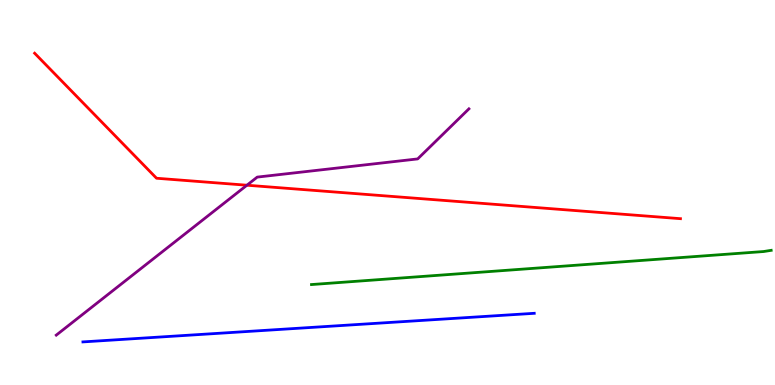[{'lines': ['blue', 'red'], 'intersections': []}, {'lines': ['green', 'red'], 'intersections': []}, {'lines': ['purple', 'red'], 'intersections': [{'x': 3.19, 'y': 5.19}]}, {'lines': ['blue', 'green'], 'intersections': []}, {'lines': ['blue', 'purple'], 'intersections': []}, {'lines': ['green', 'purple'], 'intersections': []}]